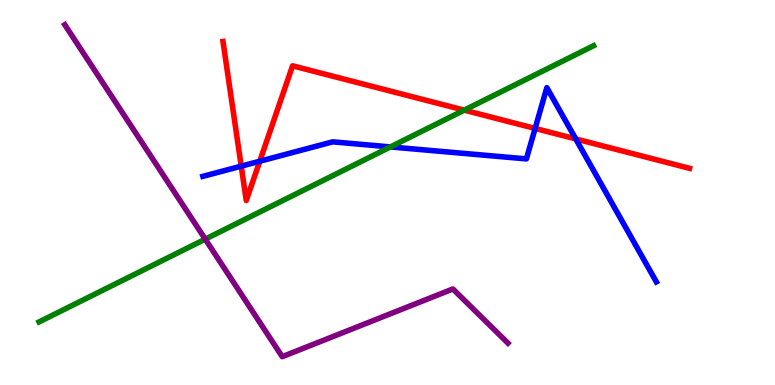[{'lines': ['blue', 'red'], 'intersections': [{'x': 3.11, 'y': 5.68}, {'x': 3.35, 'y': 5.81}, {'x': 6.9, 'y': 6.66}, {'x': 7.43, 'y': 6.39}]}, {'lines': ['green', 'red'], 'intersections': [{'x': 5.99, 'y': 7.14}]}, {'lines': ['purple', 'red'], 'intersections': []}, {'lines': ['blue', 'green'], 'intersections': [{'x': 5.04, 'y': 6.18}]}, {'lines': ['blue', 'purple'], 'intersections': []}, {'lines': ['green', 'purple'], 'intersections': [{'x': 2.65, 'y': 3.79}]}]